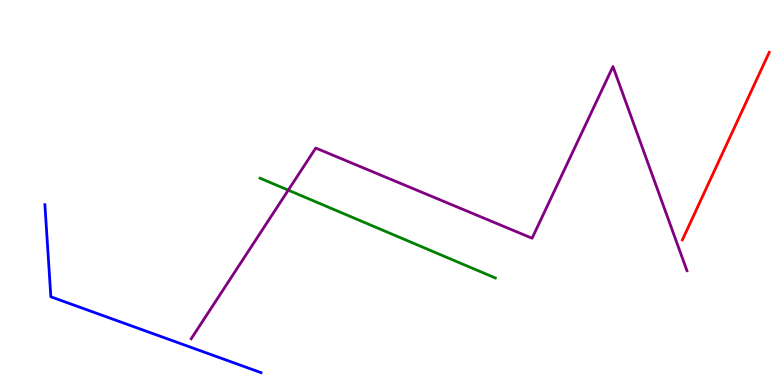[{'lines': ['blue', 'red'], 'intersections': []}, {'lines': ['green', 'red'], 'intersections': []}, {'lines': ['purple', 'red'], 'intersections': []}, {'lines': ['blue', 'green'], 'intersections': []}, {'lines': ['blue', 'purple'], 'intersections': []}, {'lines': ['green', 'purple'], 'intersections': [{'x': 3.72, 'y': 5.06}]}]